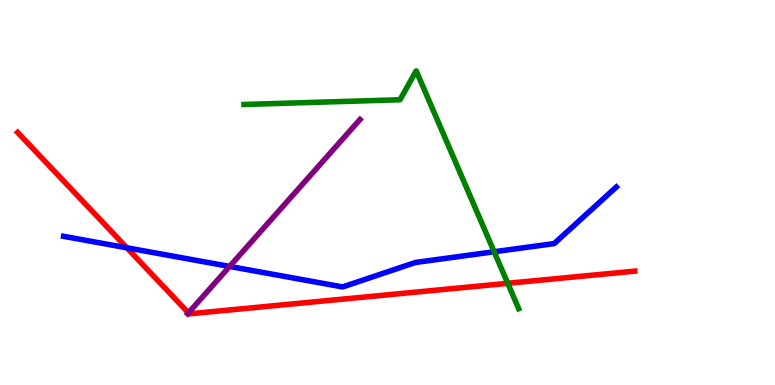[{'lines': ['blue', 'red'], 'intersections': [{'x': 1.64, 'y': 3.56}]}, {'lines': ['green', 'red'], 'intersections': [{'x': 6.55, 'y': 2.64}]}, {'lines': ['purple', 'red'], 'intersections': [{'x': 2.43, 'y': 1.87}]}, {'lines': ['blue', 'green'], 'intersections': [{'x': 6.38, 'y': 3.46}]}, {'lines': ['blue', 'purple'], 'intersections': [{'x': 2.96, 'y': 3.08}]}, {'lines': ['green', 'purple'], 'intersections': []}]